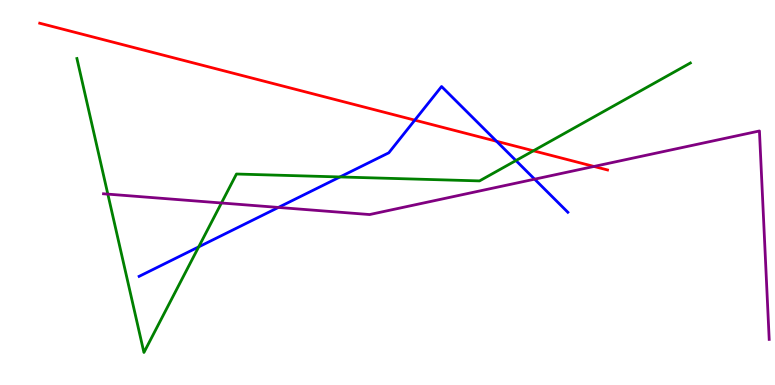[{'lines': ['blue', 'red'], 'intersections': [{'x': 5.35, 'y': 6.88}, {'x': 6.41, 'y': 6.33}]}, {'lines': ['green', 'red'], 'intersections': [{'x': 6.88, 'y': 6.08}]}, {'lines': ['purple', 'red'], 'intersections': [{'x': 7.66, 'y': 5.68}]}, {'lines': ['blue', 'green'], 'intersections': [{'x': 2.56, 'y': 3.59}, {'x': 4.39, 'y': 5.4}, {'x': 6.66, 'y': 5.83}]}, {'lines': ['blue', 'purple'], 'intersections': [{'x': 3.59, 'y': 4.61}, {'x': 6.9, 'y': 5.35}]}, {'lines': ['green', 'purple'], 'intersections': [{'x': 1.39, 'y': 4.96}, {'x': 2.86, 'y': 4.73}]}]